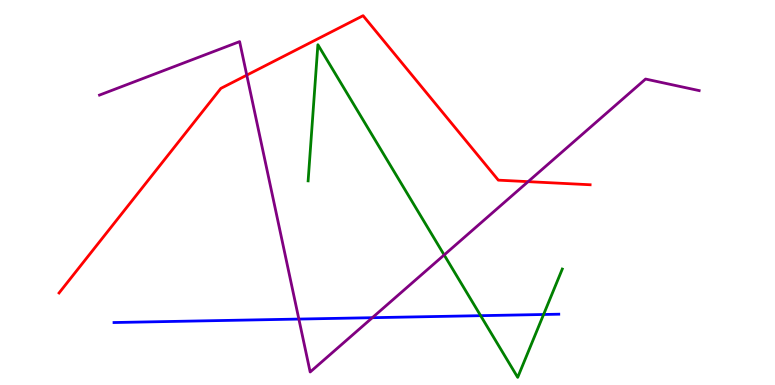[{'lines': ['blue', 'red'], 'intersections': []}, {'lines': ['green', 'red'], 'intersections': []}, {'lines': ['purple', 'red'], 'intersections': [{'x': 3.18, 'y': 8.05}, {'x': 6.81, 'y': 5.28}]}, {'lines': ['blue', 'green'], 'intersections': [{'x': 6.2, 'y': 1.8}, {'x': 7.01, 'y': 1.83}]}, {'lines': ['blue', 'purple'], 'intersections': [{'x': 3.86, 'y': 1.71}, {'x': 4.8, 'y': 1.75}]}, {'lines': ['green', 'purple'], 'intersections': [{'x': 5.73, 'y': 3.38}]}]